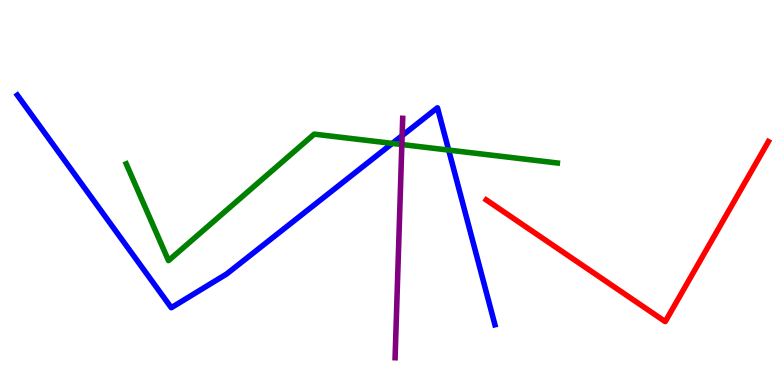[{'lines': ['blue', 'red'], 'intersections': []}, {'lines': ['green', 'red'], 'intersections': []}, {'lines': ['purple', 'red'], 'intersections': []}, {'lines': ['blue', 'green'], 'intersections': [{'x': 5.06, 'y': 6.28}, {'x': 5.79, 'y': 6.1}]}, {'lines': ['blue', 'purple'], 'intersections': [{'x': 5.19, 'y': 6.48}]}, {'lines': ['green', 'purple'], 'intersections': [{'x': 5.19, 'y': 6.25}]}]